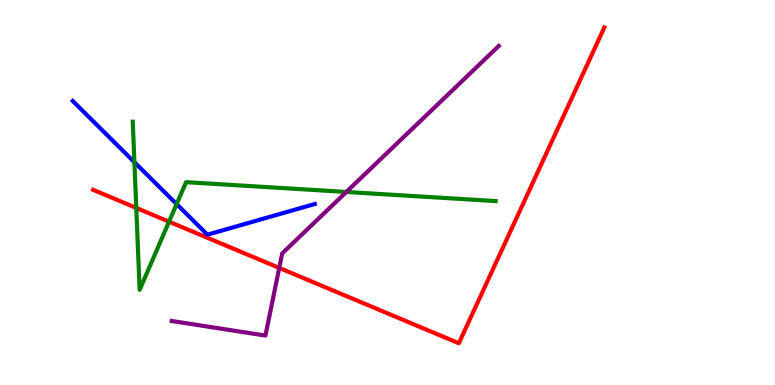[{'lines': ['blue', 'red'], 'intersections': []}, {'lines': ['green', 'red'], 'intersections': [{'x': 1.76, 'y': 4.6}, {'x': 2.18, 'y': 4.24}]}, {'lines': ['purple', 'red'], 'intersections': [{'x': 3.6, 'y': 3.04}]}, {'lines': ['blue', 'green'], 'intersections': [{'x': 1.73, 'y': 5.79}, {'x': 2.28, 'y': 4.7}]}, {'lines': ['blue', 'purple'], 'intersections': []}, {'lines': ['green', 'purple'], 'intersections': [{'x': 4.47, 'y': 5.01}]}]